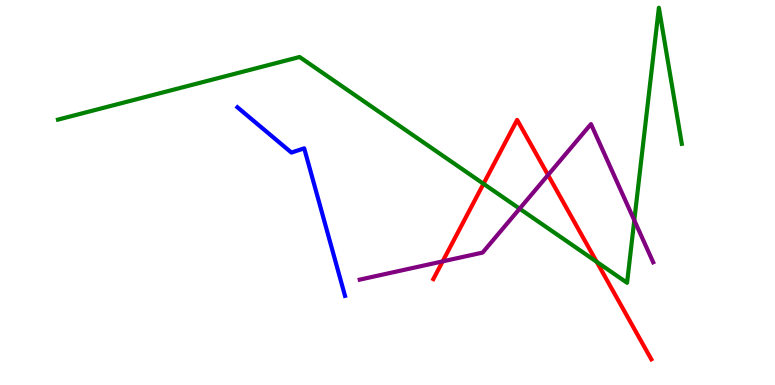[{'lines': ['blue', 'red'], 'intersections': []}, {'lines': ['green', 'red'], 'intersections': [{'x': 6.24, 'y': 5.23}, {'x': 7.7, 'y': 3.2}]}, {'lines': ['purple', 'red'], 'intersections': [{'x': 5.71, 'y': 3.21}, {'x': 7.07, 'y': 5.45}]}, {'lines': ['blue', 'green'], 'intersections': []}, {'lines': ['blue', 'purple'], 'intersections': []}, {'lines': ['green', 'purple'], 'intersections': [{'x': 6.7, 'y': 4.58}, {'x': 8.18, 'y': 4.28}]}]